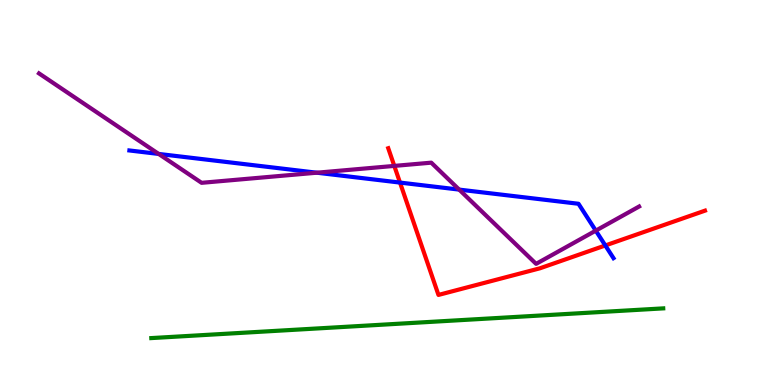[{'lines': ['blue', 'red'], 'intersections': [{'x': 5.16, 'y': 5.26}, {'x': 7.81, 'y': 3.62}]}, {'lines': ['green', 'red'], 'intersections': []}, {'lines': ['purple', 'red'], 'intersections': [{'x': 5.09, 'y': 5.69}]}, {'lines': ['blue', 'green'], 'intersections': []}, {'lines': ['blue', 'purple'], 'intersections': [{'x': 2.05, 'y': 6.0}, {'x': 4.09, 'y': 5.51}, {'x': 5.92, 'y': 5.08}, {'x': 7.69, 'y': 4.01}]}, {'lines': ['green', 'purple'], 'intersections': []}]